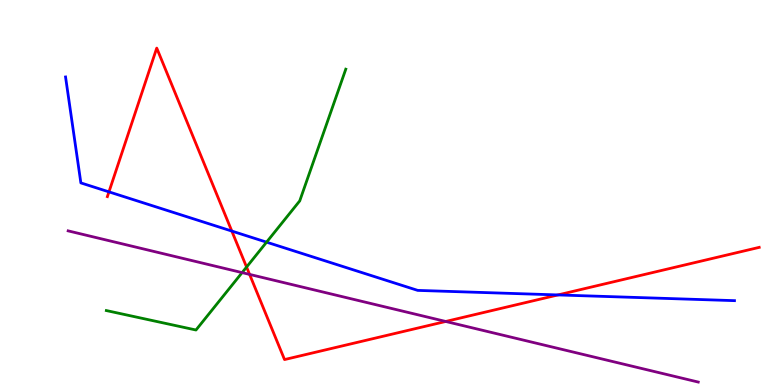[{'lines': ['blue', 'red'], 'intersections': [{'x': 1.41, 'y': 5.02}, {'x': 2.99, 'y': 4.0}, {'x': 7.2, 'y': 2.34}]}, {'lines': ['green', 'red'], 'intersections': [{'x': 3.18, 'y': 3.06}]}, {'lines': ['purple', 'red'], 'intersections': [{'x': 3.22, 'y': 2.87}, {'x': 5.75, 'y': 1.65}]}, {'lines': ['blue', 'green'], 'intersections': [{'x': 3.44, 'y': 3.71}]}, {'lines': ['blue', 'purple'], 'intersections': []}, {'lines': ['green', 'purple'], 'intersections': [{'x': 3.12, 'y': 2.92}]}]